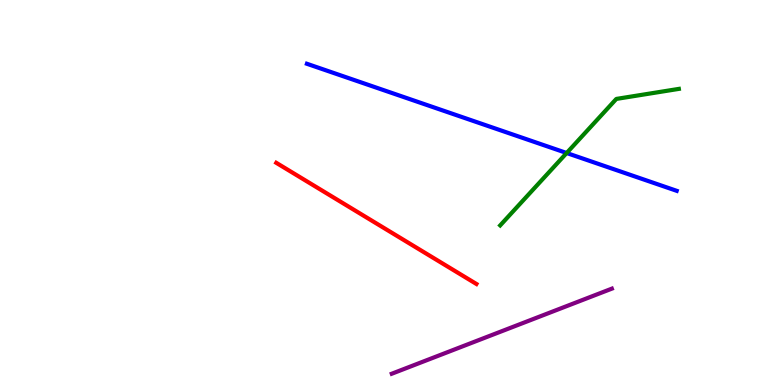[{'lines': ['blue', 'red'], 'intersections': []}, {'lines': ['green', 'red'], 'intersections': []}, {'lines': ['purple', 'red'], 'intersections': []}, {'lines': ['blue', 'green'], 'intersections': [{'x': 7.31, 'y': 6.03}]}, {'lines': ['blue', 'purple'], 'intersections': []}, {'lines': ['green', 'purple'], 'intersections': []}]